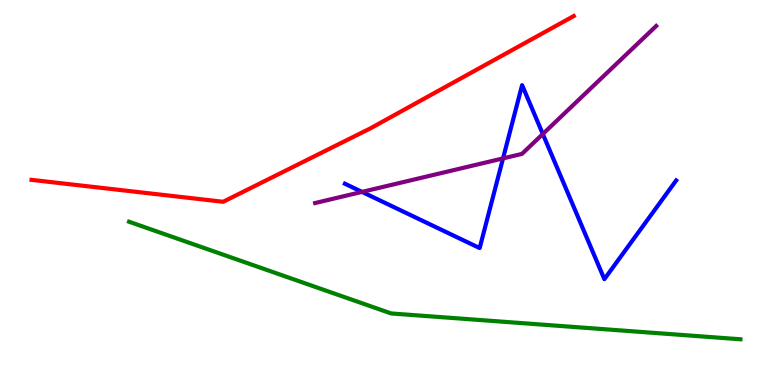[{'lines': ['blue', 'red'], 'intersections': []}, {'lines': ['green', 'red'], 'intersections': []}, {'lines': ['purple', 'red'], 'intersections': []}, {'lines': ['blue', 'green'], 'intersections': []}, {'lines': ['blue', 'purple'], 'intersections': [{'x': 4.67, 'y': 5.02}, {'x': 6.49, 'y': 5.89}, {'x': 7.0, 'y': 6.52}]}, {'lines': ['green', 'purple'], 'intersections': []}]